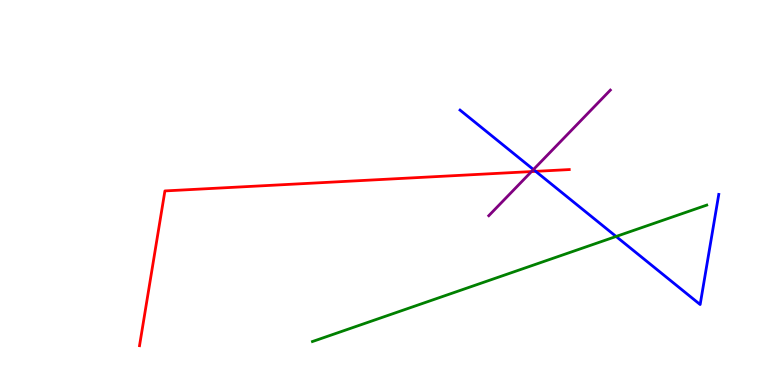[{'lines': ['blue', 'red'], 'intersections': [{'x': 6.91, 'y': 5.55}]}, {'lines': ['green', 'red'], 'intersections': []}, {'lines': ['purple', 'red'], 'intersections': [{'x': 6.86, 'y': 5.54}]}, {'lines': ['blue', 'green'], 'intersections': [{'x': 7.95, 'y': 3.86}]}, {'lines': ['blue', 'purple'], 'intersections': [{'x': 6.88, 'y': 5.6}]}, {'lines': ['green', 'purple'], 'intersections': []}]